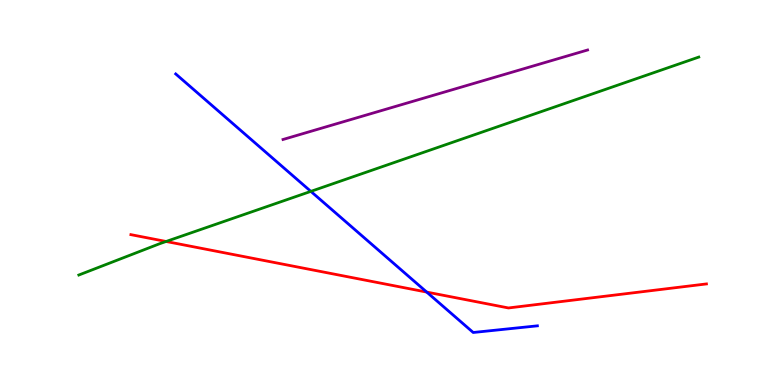[{'lines': ['blue', 'red'], 'intersections': [{'x': 5.51, 'y': 2.41}]}, {'lines': ['green', 'red'], 'intersections': [{'x': 2.14, 'y': 3.73}]}, {'lines': ['purple', 'red'], 'intersections': []}, {'lines': ['blue', 'green'], 'intersections': [{'x': 4.01, 'y': 5.03}]}, {'lines': ['blue', 'purple'], 'intersections': []}, {'lines': ['green', 'purple'], 'intersections': []}]